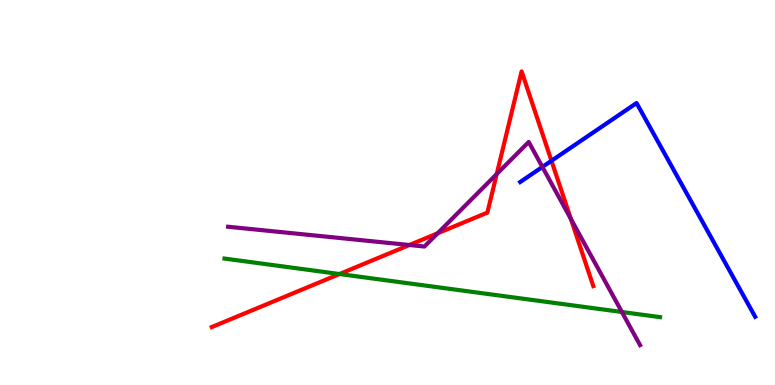[{'lines': ['blue', 'red'], 'intersections': [{'x': 7.12, 'y': 5.82}]}, {'lines': ['green', 'red'], 'intersections': [{'x': 4.38, 'y': 2.88}]}, {'lines': ['purple', 'red'], 'intersections': [{'x': 5.28, 'y': 3.64}, {'x': 5.65, 'y': 3.94}, {'x': 6.41, 'y': 5.48}, {'x': 7.37, 'y': 4.31}]}, {'lines': ['blue', 'green'], 'intersections': []}, {'lines': ['blue', 'purple'], 'intersections': [{'x': 7.0, 'y': 5.66}]}, {'lines': ['green', 'purple'], 'intersections': [{'x': 8.02, 'y': 1.9}]}]